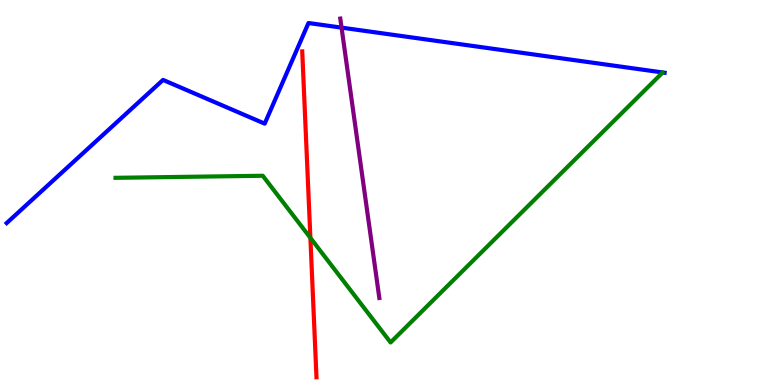[{'lines': ['blue', 'red'], 'intersections': []}, {'lines': ['green', 'red'], 'intersections': [{'x': 4.01, 'y': 3.82}]}, {'lines': ['purple', 'red'], 'intersections': []}, {'lines': ['blue', 'green'], 'intersections': []}, {'lines': ['blue', 'purple'], 'intersections': [{'x': 4.41, 'y': 9.28}]}, {'lines': ['green', 'purple'], 'intersections': []}]